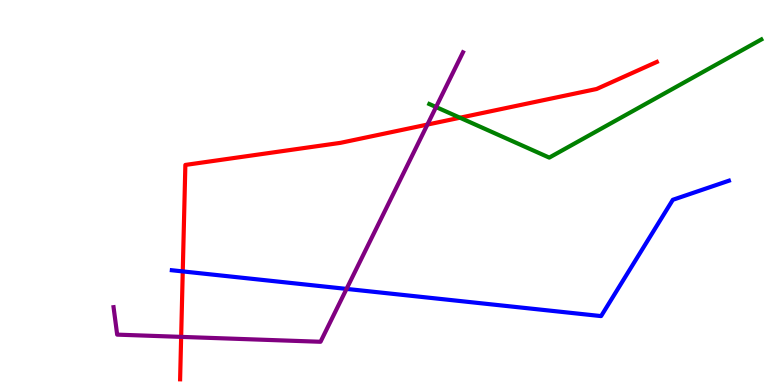[{'lines': ['blue', 'red'], 'intersections': [{'x': 2.36, 'y': 2.95}]}, {'lines': ['green', 'red'], 'intersections': [{'x': 5.94, 'y': 6.94}]}, {'lines': ['purple', 'red'], 'intersections': [{'x': 2.34, 'y': 1.25}, {'x': 5.52, 'y': 6.76}]}, {'lines': ['blue', 'green'], 'intersections': []}, {'lines': ['blue', 'purple'], 'intersections': [{'x': 4.47, 'y': 2.5}]}, {'lines': ['green', 'purple'], 'intersections': [{'x': 5.63, 'y': 7.22}]}]